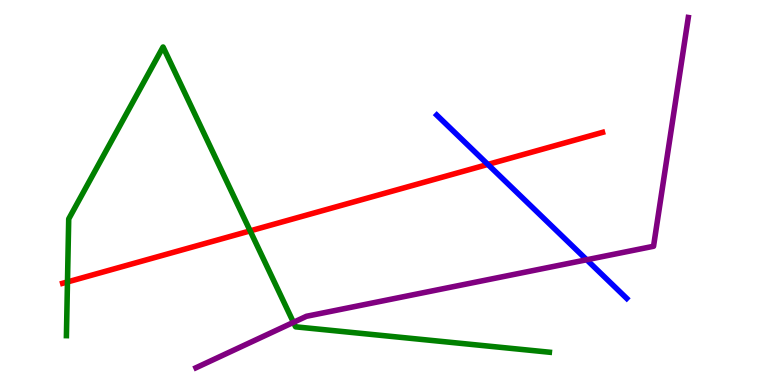[{'lines': ['blue', 'red'], 'intersections': [{'x': 6.3, 'y': 5.73}]}, {'lines': ['green', 'red'], 'intersections': [{'x': 0.871, 'y': 2.68}, {'x': 3.23, 'y': 4.0}]}, {'lines': ['purple', 'red'], 'intersections': []}, {'lines': ['blue', 'green'], 'intersections': []}, {'lines': ['blue', 'purple'], 'intersections': [{'x': 7.57, 'y': 3.25}]}, {'lines': ['green', 'purple'], 'intersections': [{'x': 3.79, 'y': 1.63}]}]